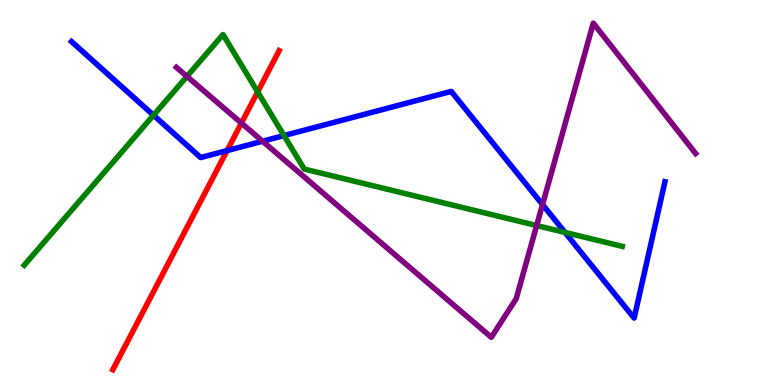[{'lines': ['blue', 'red'], 'intersections': [{'x': 2.93, 'y': 6.09}]}, {'lines': ['green', 'red'], 'intersections': [{'x': 3.32, 'y': 7.61}]}, {'lines': ['purple', 'red'], 'intersections': [{'x': 3.11, 'y': 6.8}]}, {'lines': ['blue', 'green'], 'intersections': [{'x': 1.98, 'y': 7.01}, {'x': 3.66, 'y': 6.48}, {'x': 7.29, 'y': 3.96}]}, {'lines': ['blue', 'purple'], 'intersections': [{'x': 3.39, 'y': 6.33}, {'x': 7.0, 'y': 4.69}]}, {'lines': ['green', 'purple'], 'intersections': [{'x': 2.41, 'y': 8.02}, {'x': 6.92, 'y': 4.14}]}]